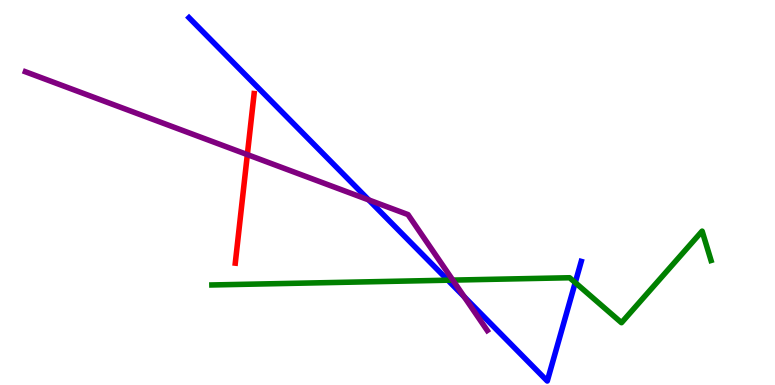[{'lines': ['blue', 'red'], 'intersections': []}, {'lines': ['green', 'red'], 'intersections': []}, {'lines': ['purple', 'red'], 'intersections': [{'x': 3.19, 'y': 5.98}]}, {'lines': ['blue', 'green'], 'intersections': [{'x': 5.78, 'y': 2.72}, {'x': 7.42, 'y': 2.66}]}, {'lines': ['blue', 'purple'], 'intersections': [{'x': 4.76, 'y': 4.81}, {'x': 5.99, 'y': 2.29}]}, {'lines': ['green', 'purple'], 'intersections': [{'x': 5.84, 'y': 2.72}]}]